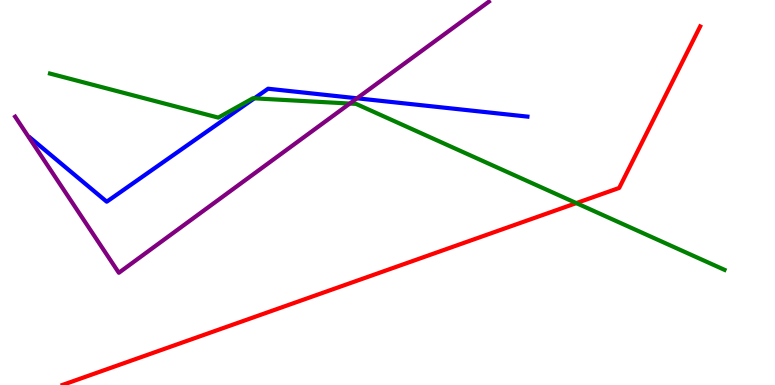[{'lines': ['blue', 'red'], 'intersections': []}, {'lines': ['green', 'red'], 'intersections': [{'x': 7.44, 'y': 4.72}]}, {'lines': ['purple', 'red'], 'intersections': []}, {'lines': ['blue', 'green'], 'intersections': [{'x': 3.28, 'y': 7.45}]}, {'lines': ['blue', 'purple'], 'intersections': [{'x': 4.61, 'y': 7.45}]}, {'lines': ['green', 'purple'], 'intersections': [{'x': 4.51, 'y': 7.31}]}]